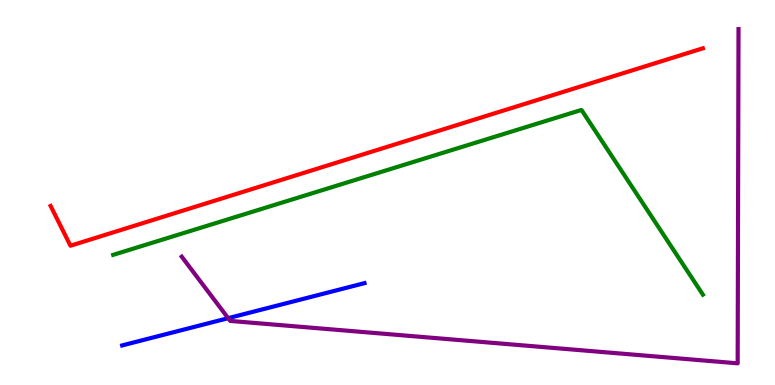[{'lines': ['blue', 'red'], 'intersections': []}, {'lines': ['green', 'red'], 'intersections': []}, {'lines': ['purple', 'red'], 'intersections': []}, {'lines': ['blue', 'green'], 'intersections': []}, {'lines': ['blue', 'purple'], 'intersections': [{'x': 2.94, 'y': 1.74}]}, {'lines': ['green', 'purple'], 'intersections': []}]